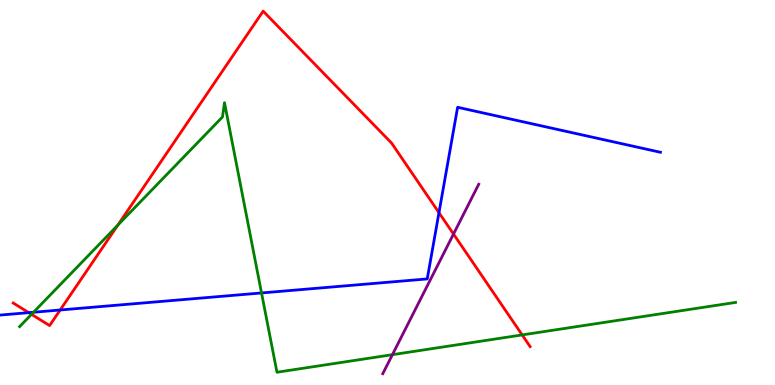[{'lines': ['blue', 'red'], 'intersections': [{'x': 0.371, 'y': 1.88}, {'x': 0.776, 'y': 1.95}, {'x': 5.66, 'y': 4.48}]}, {'lines': ['green', 'red'], 'intersections': [{'x': 0.406, 'y': 1.84}, {'x': 1.52, 'y': 4.15}, {'x': 6.74, 'y': 1.3}]}, {'lines': ['purple', 'red'], 'intersections': [{'x': 5.85, 'y': 3.92}]}, {'lines': ['blue', 'green'], 'intersections': [{'x': 0.432, 'y': 1.89}, {'x': 3.37, 'y': 2.39}]}, {'lines': ['blue', 'purple'], 'intersections': []}, {'lines': ['green', 'purple'], 'intersections': [{'x': 5.06, 'y': 0.788}]}]